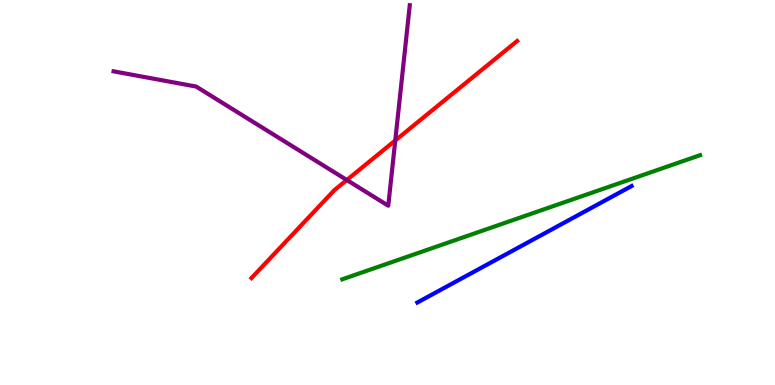[{'lines': ['blue', 'red'], 'intersections': []}, {'lines': ['green', 'red'], 'intersections': []}, {'lines': ['purple', 'red'], 'intersections': [{'x': 4.47, 'y': 5.32}, {'x': 5.1, 'y': 6.35}]}, {'lines': ['blue', 'green'], 'intersections': []}, {'lines': ['blue', 'purple'], 'intersections': []}, {'lines': ['green', 'purple'], 'intersections': []}]